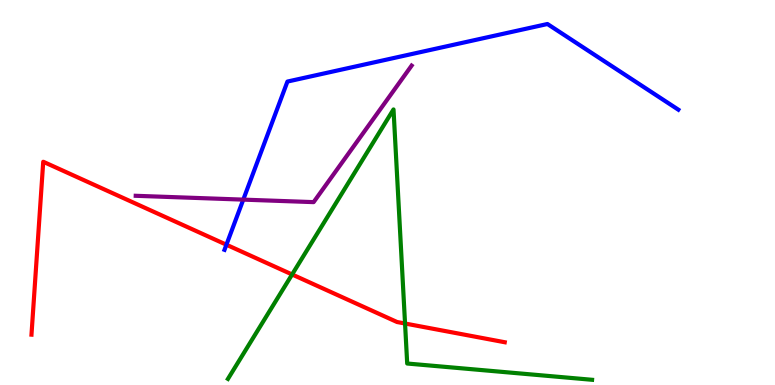[{'lines': ['blue', 'red'], 'intersections': [{'x': 2.92, 'y': 3.64}]}, {'lines': ['green', 'red'], 'intersections': [{'x': 3.77, 'y': 2.87}, {'x': 5.23, 'y': 1.6}]}, {'lines': ['purple', 'red'], 'intersections': []}, {'lines': ['blue', 'green'], 'intersections': []}, {'lines': ['blue', 'purple'], 'intersections': [{'x': 3.14, 'y': 4.81}]}, {'lines': ['green', 'purple'], 'intersections': []}]